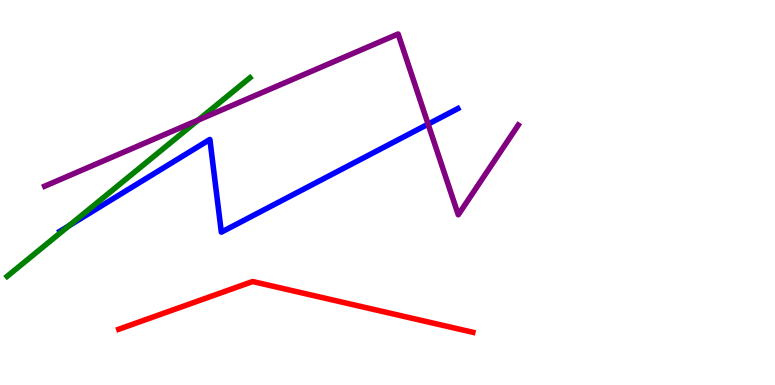[{'lines': ['blue', 'red'], 'intersections': []}, {'lines': ['green', 'red'], 'intersections': []}, {'lines': ['purple', 'red'], 'intersections': []}, {'lines': ['blue', 'green'], 'intersections': [{'x': 0.891, 'y': 4.14}]}, {'lines': ['blue', 'purple'], 'intersections': [{'x': 5.52, 'y': 6.78}]}, {'lines': ['green', 'purple'], 'intersections': [{'x': 2.56, 'y': 6.88}]}]